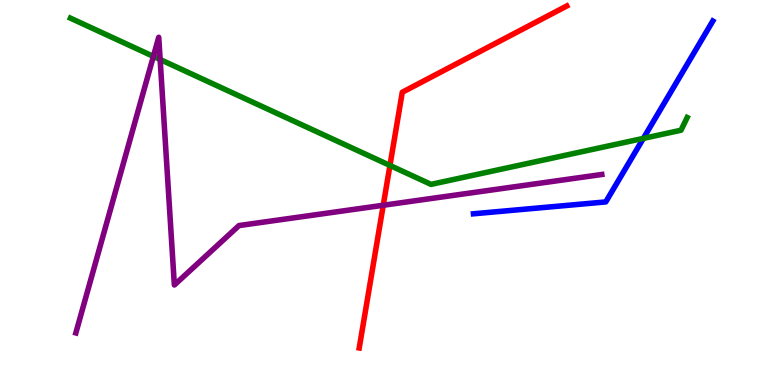[{'lines': ['blue', 'red'], 'intersections': []}, {'lines': ['green', 'red'], 'intersections': [{'x': 5.03, 'y': 5.7}]}, {'lines': ['purple', 'red'], 'intersections': [{'x': 4.95, 'y': 4.67}]}, {'lines': ['blue', 'green'], 'intersections': [{'x': 8.3, 'y': 6.41}]}, {'lines': ['blue', 'purple'], 'intersections': []}, {'lines': ['green', 'purple'], 'intersections': [{'x': 1.98, 'y': 8.54}, {'x': 2.07, 'y': 8.45}]}]